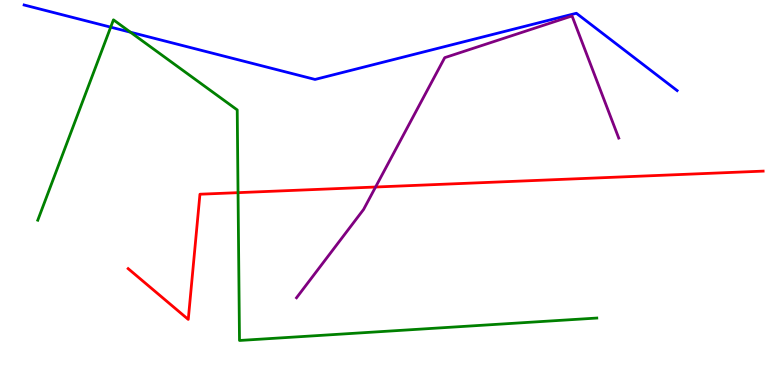[{'lines': ['blue', 'red'], 'intersections': []}, {'lines': ['green', 'red'], 'intersections': [{'x': 3.07, 'y': 5.0}]}, {'lines': ['purple', 'red'], 'intersections': [{'x': 4.85, 'y': 5.14}]}, {'lines': ['blue', 'green'], 'intersections': [{'x': 1.43, 'y': 9.29}, {'x': 1.68, 'y': 9.16}]}, {'lines': ['blue', 'purple'], 'intersections': []}, {'lines': ['green', 'purple'], 'intersections': []}]